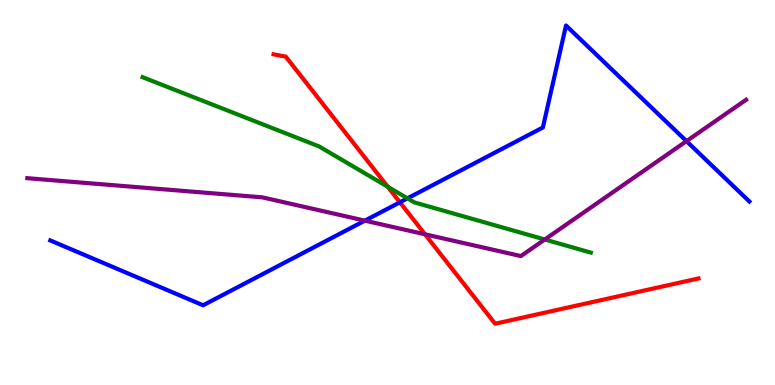[{'lines': ['blue', 'red'], 'intersections': [{'x': 5.16, 'y': 4.75}]}, {'lines': ['green', 'red'], 'intersections': [{'x': 5.0, 'y': 5.15}]}, {'lines': ['purple', 'red'], 'intersections': [{'x': 5.48, 'y': 3.91}]}, {'lines': ['blue', 'green'], 'intersections': [{'x': 5.26, 'y': 4.85}]}, {'lines': ['blue', 'purple'], 'intersections': [{'x': 4.71, 'y': 4.27}, {'x': 8.86, 'y': 6.33}]}, {'lines': ['green', 'purple'], 'intersections': [{'x': 7.03, 'y': 3.78}]}]